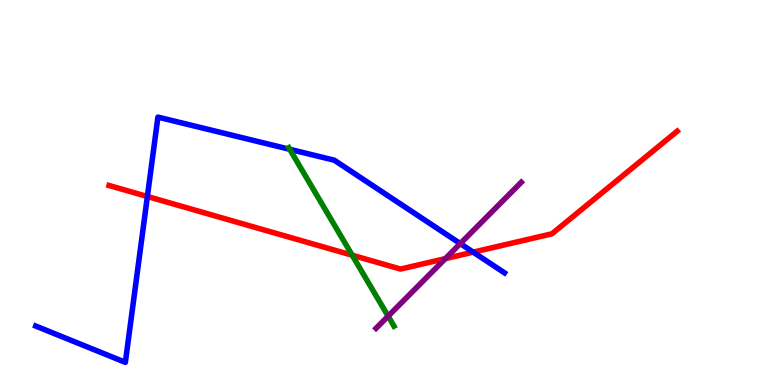[{'lines': ['blue', 'red'], 'intersections': [{'x': 1.9, 'y': 4.9}, {'x': 6.11, 'y': 3.45}]}, {'lines': ['green', 'red'], 'intersections': [{'x': 4.54, 'y': 3.37}]}, {'lines': ['purple', 'red'], 'intersections': [{'x': 5.75, 'y': 3.28}]}, {'lines': ['blue', 'green'], 'intersections': [{'x': 3.74, 'y': 6.12}]}, {'lines': ['blue', 'purple'], 'intersections': [{'x': 5.94, 'y': 3.67}]}, {'lines': ['green', 'purple'], 'intersections': [{'x': 5.01, 'y': 1.79}]}]